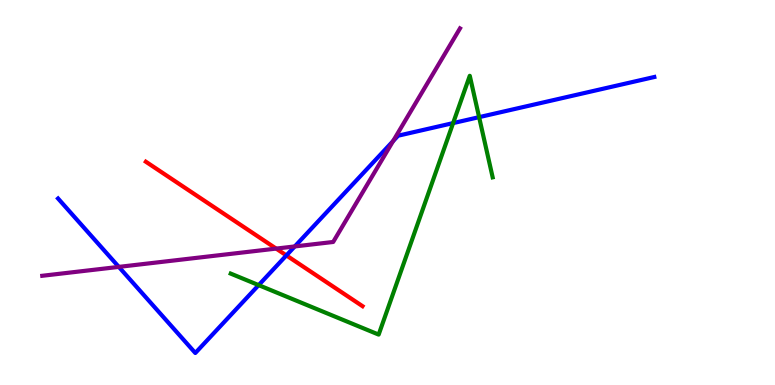[{'lines': ['blue', 'red'], 'intersections': [{'x': 3.7, 'y': 3.37}]}, {'lines': ['green', 'red'], 'intersections': []}, {'lines': ['purple', 'red'], 'intersections': [{'x': 3.56, 'y': 3.54}]}, {'lines': ['blue', 'green'], 'intersections': [{'x': 3.34, 'y': 2.59}, {'x': 5.85, 'y': 6.8}, {'x': 6.18, 'y': 6.96}]}, {'lines': ['blue', 'purple'], 'intersections': [{'x': 1.53, 'y': 3.07}, {'x': 3.8, 'y': 3.6}, {'x': 5.07, 'y': 6.33}]}, {'lines': ['green', 'purple'], 'intersections': []}]